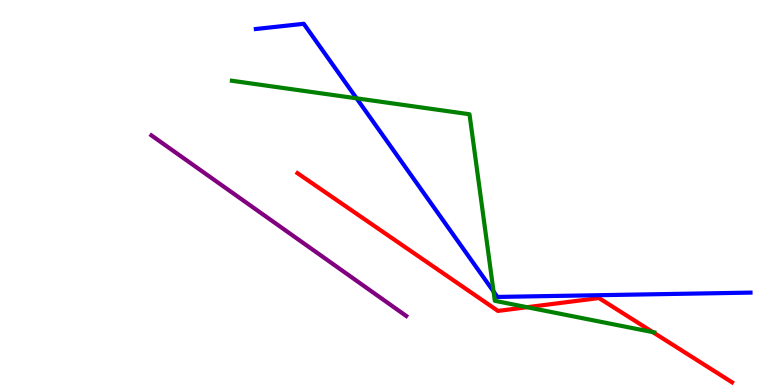[{'lines': ['blue', 'red'], 'intersections': []}, {'lines': ['green', 'red'], 'intersections': [{'x': 6.8, 'y': 2.02}, {'x': 8.42, 'y': 1.37}]}, {'lines': ['purple', 'red'], 'intersections': []}, {'lines': ['blue', 'green'], 'intersections': [{'x': 4.6, 'y': 7.45}, {'x': 6.37, 'y': 2.43}]}, {'lines': ['blue', 'purple'], 'intersections': []}, {'lines': ['green', 'purple'], 'intersections': []}]